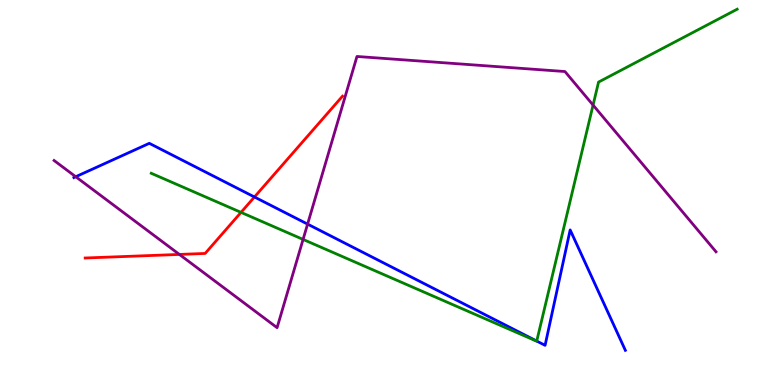[{'lines': ['blue', 'red'], 'intersections': [{'x': 3.28, 'y': 4.88}]}, {'lines': ['green', 'red'], 'intersections': [{'x': 3.11, 'y': 4.48}]}, {'lines': ['purple', 'red'], 'intersections': [{'x': 2.31, 'y': 3.39}]}, {'lines': ['blue', 'green'], 'intersections': [{'x': 6.93, 'y': 1.14}]}, {'lines': ['blue', 'purple'], 'intersections': [{'x': 0.977, 'y': 5.41}, {'x': 3.97, 'y': 4.18}]}, {'lines': ['green', 'purple'], 'intersections': [{'x': 3.91, 'y': 3.78}, {'x': 7.65, 'y': 7.27}]}]